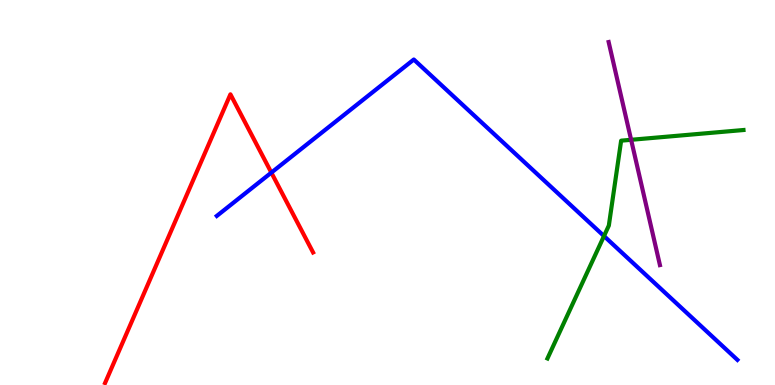[{'lines': ['blue', 'red'], 'intersections': [{'x': 3.5, 'y': 5.52}]}, {'lines': ['green', 'red'], 'intersections': []}, {'lines': ['purple', 'red'], 'intersections': []}, {'lines': ['blue', 'green'], 'intersections': [{'x': 7.79, 'y': 3.87}]}, {'lines': ['blue', 'purple'], 'intersections': []}, {'lines': ['green', 'purple'], 'intersections': [{'x': 8.14, 'y': 6.37}]}]